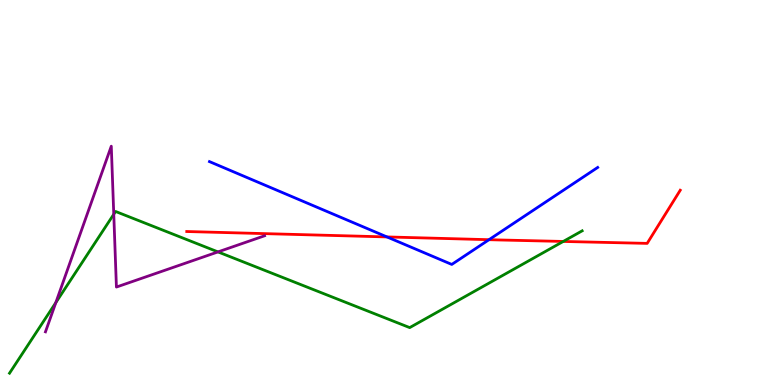[{'lines': ['blue', 'red'], 'intersections': [{'x': 4.99, 'y': 3.85}, {'x': 6.31, 'y': 3.77}]}, {'lines': ['green', 'red'], 'intersections': [{'x': 7.27, 'y': 3.73}]}, {'lines': ['purple', 'red'], 'intersections': []}, {'lines': ['blue', 'green'], 'intersections': []}, {'lines': ['blue', 'purple'], 'intersections': []}, {'lines': ['green', 'purple'], 'intersections': [{'x': 0.721, 'y': 2.14}, {'x': 1.47, 'y': 4.43}, {'x': 2.81, 'y': 3.46}]}]